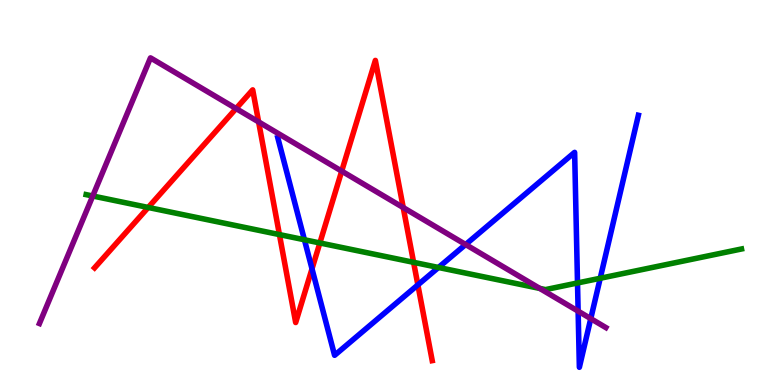[{'lines': ['blue', 'red'], 'intersections': [{'x': 4.03, 'y': 3.02}, {'x': 5.39, 'y': 2.6}]}, {'lines': ['green', 'red'], 'intersections': [{'x': 1.91, 'y': 4.61}, {'x': 3.61, 'y': 3.91}, {'x': 4.13, 'y': 3.69}, {'x': 5.34, 'y': 3.19}]}, {'lines': ['purple', 'red'], 'intersections': [{'x': 3.05, 'y': 7.18}, {'x': 3.34, 'y': 6.83}, {'x': 4.41, 'y': 5.56}, {'x': 5.2, 'y': 4.61}]}, {'lines': ['blue', 'green'], 'intersections': [{'x': 3.93, 'y': 3.77}, {'x': 5.66, 'y': 3.05}, {'x': 7.45, 'y': 2.65}, {'x': 7.74, 'y': 2.77}]}, {'lines': ['blue', 'purple'], 'intersections': [{'x': 6.01, 'y': 3.65}, {'x': 7.46, 'y': 1.92}, {'x': 7.62, 'y': 1.72}]}, {'lines': ['green', 'purple'], 'intersections': [{'x': 1.2, 'y': 4.91}, {'x': 6.96, 'y': 2.51}]}]